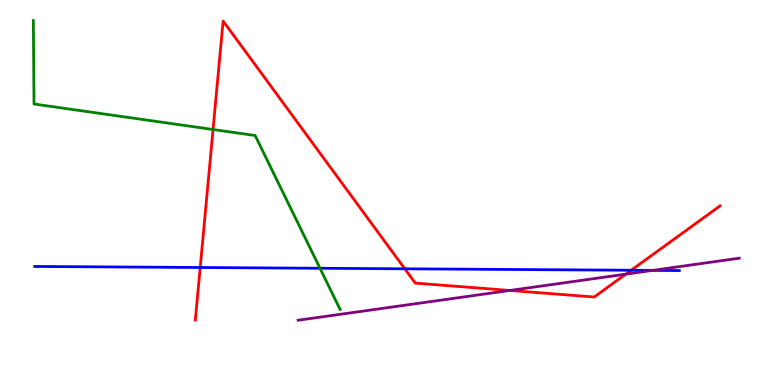[{'lines': ['blue', 'red'], 'intersections': [{'x': 2.58, 'y': 3.05}, {'x': 5.22, 'y': 3.02}, {'x': 8.14, 'y': 2.98}]}, {'lines': ['green', 'red'], 'intersections': [{'x': 2.75, 'y': 6.64}]}, {'lines': ['purple', 'red'], 'intersections': [{'x': 6.58, 'y': 2.46}, {'x': 8.07, 'y': 2.88}]}, {'lines': ['blue', 'green'], 'intersections': [{'x': 4.13, 'y': 3.03}]}, {'lines': ['blue', 'purple'], 'intersections': [{'x': 8.42, 'y': 2.98}]}, {'lines': ['green', 'purple'], 'intersections': []}]